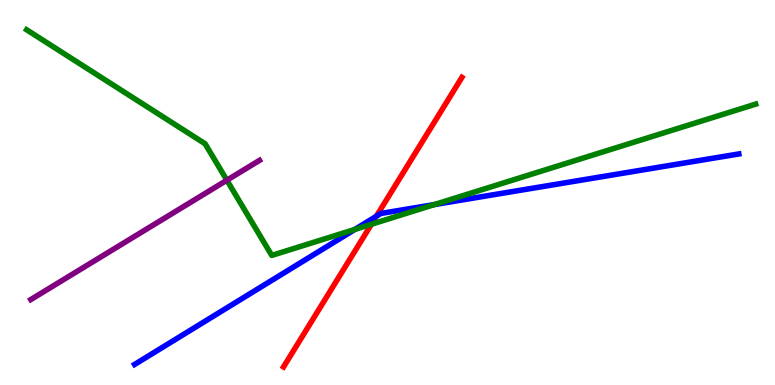[{'lines': ['blue', 'red'], 'intersections': [{'x': 4.86, 'y': 4.38}]}, {'lines': ['green', 'red'], 'intersections': [{'x': 4.79, 'y': 4.18}]}, {'lines': ['purple', 'red'], 'intersections': []}, {'lines': ['blue', 'green'], 'intersections': [{'x': 4.58, 'y': 4.04}, {'x': 5.61, 'y': 4.69}]}, {'lines': ['blue', 'purple'], 'intersections': []}, {'lines': ['green', 'purple'], 'intersections': [{'x': 2.93, 'y': 5.32}]}]